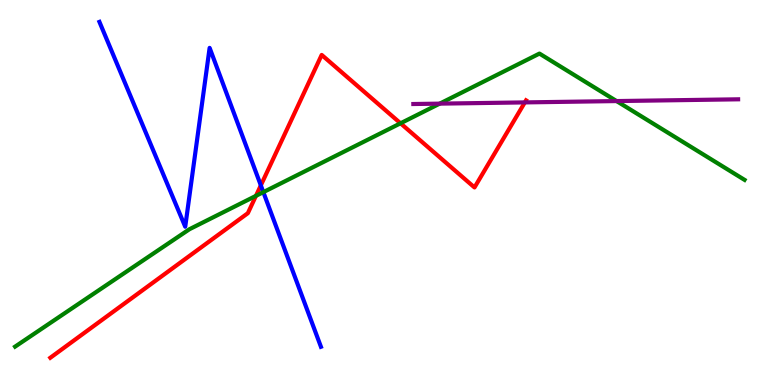[{'lines': ['blue', 'red'], 'intersections': [{'x': 3.37, 'y': 5.19}]}, {'lines': ['green', 'red'], 'intersections': [{'x': 3.3, 'y': 4.91}, {'x': 5.17, 'y': 6.8}]}, {'lines': ['purple', 'red'], 'intersections': [{'x': 6.77, 'y': 7.34}]}, {'lines': ['blue', 'green'], 'intersections': [{'x': 3.4, 'y': 5.01}]}, {'lines': ['blue', 'purple'], 'intersections': []}, {'lines': ['green', 'purple'], 'intersections': [{'x': 5.67, 'y': 7.31}, {'x': 7.96, 'y': 7.37}]}]